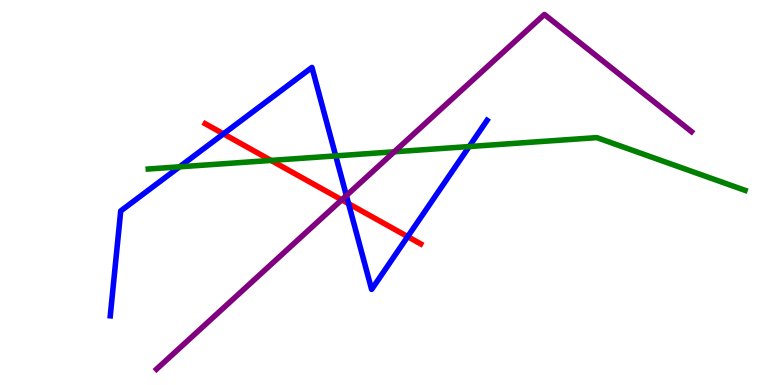[{'lines': ['blue', 'red'], 'intersections': [{'x': 2.88, 'y': 6.52}, {'x': 4.5, 'y': 4.71}, {'x': 5.26, 'y': 3.85}]}, {'lines': ['green', 'red'], 'intersections': [{'x': 3.5, 'y': 5.83}]}, {'lines': ['purple', 'red'], 'intersections': [{'x': 4.41, 'y': 4.81}]}, {'lines': ['blue', 'green'], 'intersections': [{'x': 2.32, 'y': 5.67}, {'x': 4.33, 'y': 5.95}, {'x': 6.05, 'y': 6.19}]}, {'lines': ['blue', 'purple'], 'intersections': [{'x': 4.47, 'y': 4.92}]}, {'lines': ['green', 'purple'], 'intersections': [{'x': 5.09, 'y': 6.06}]}]